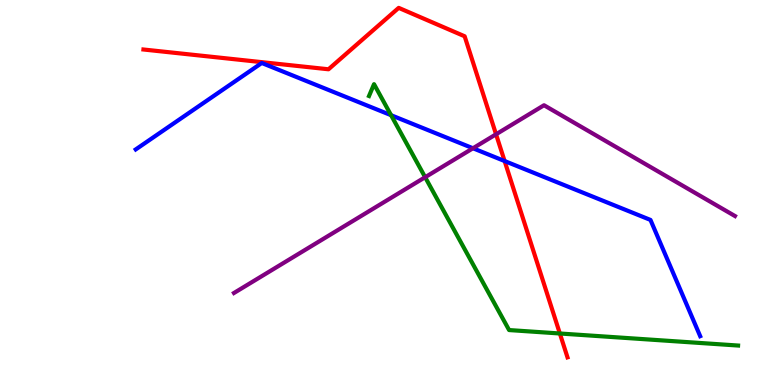[{'lines': ['blue', 'red'], 'intersections': [{'x': 6.51, 'y': 5.82}]}, {'lines': ['green', 'red'], 'intersections': [{'x': 7.22, 'y': 1.34}]}, {'lines': ['purple', 'red'], 'intersections': [{'x': 6.4, 'y': 6.51}]}, {'lines': ['blue', 'green'], 'intersections': [{'x': 5.05, 'y': 7.01}]}, {'lines': ['blue', 'purple'], 'intersections': [{'x': 6.1, 'y': 6.15}]}, {'lines': ['green', 'purple'], 'intersections': [{'x': 5.49, 'y': 5.4}]}]